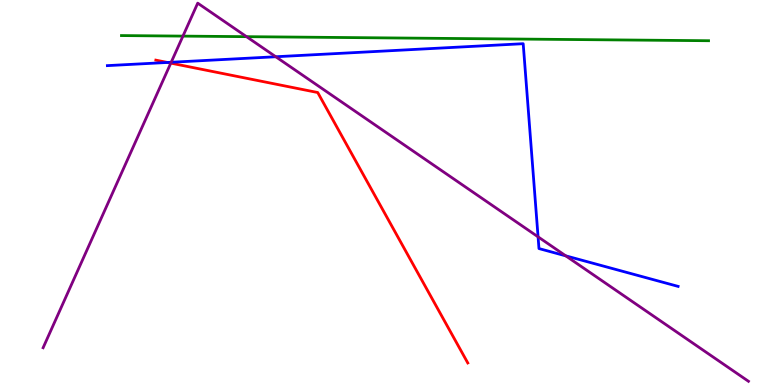[{'lines': ['blue', 'red'], 'intersections': [{'x': 2.16, 'y': 8.38}]}, {'lines': ['green', 'red'], 'intersections': []}, {'lines': ['purple', 'red'], 'intersections': [{'x': 2.2, 'y': 8.36}]}, {'lines': ['blue', 'green'], 'intersections': []}, {'lines': ['blue', 'purple'], 'intersections': [{'x': 2.21, 'y': 8.38}, {'x': 3.56, 'y': 8.53}, {'x': 6.94, 'y': 3.85}, {'x': 7.3, 'y': 3.35}]}, {'lines': ['green', 'purple'], 'intersections': [{'x': 2.36, 'y': 9.06}, {'x': 3.18, 'y': 9.05}]}]